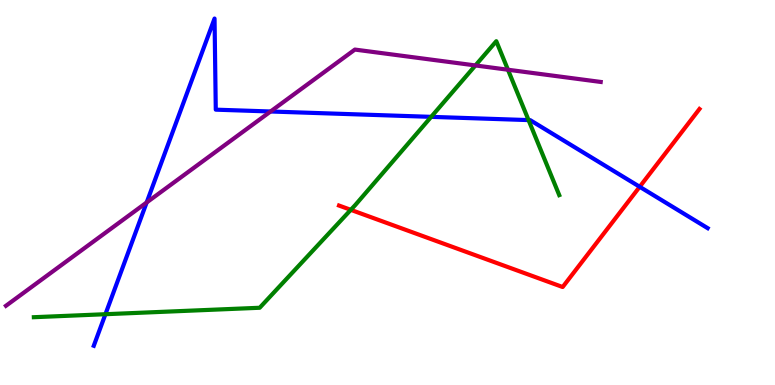[{'lines': ['blue', 'red'], 'intersections': [{'x': 8.25, 'y': 5.15}]}, {'lines': ['green', 'red'], 'intersections': [{'x': 4.53, 'y': 4.55}]}, {'lines': ['purple', 'red'], 'intersections': []}, {'lines': ['blue', 'green'], 'intersections': [{'x': 1.36, 'y': 1.84}, {'x': 5.56, 'y': 6.96}, {'x': 6.82, 'y': 6.88}]}, {'lines': ['blue', 'purple'], 'intersections': [{'x': 1.89, 'y': 4.74}, {'x': 3.49, 'y': 7.1}]}, {'lines': ['green', 'purple'], 'intersections': [{'x': 6.13, 'y': 8.3}, {'x': 6.55, 'y': 8.19}]}]